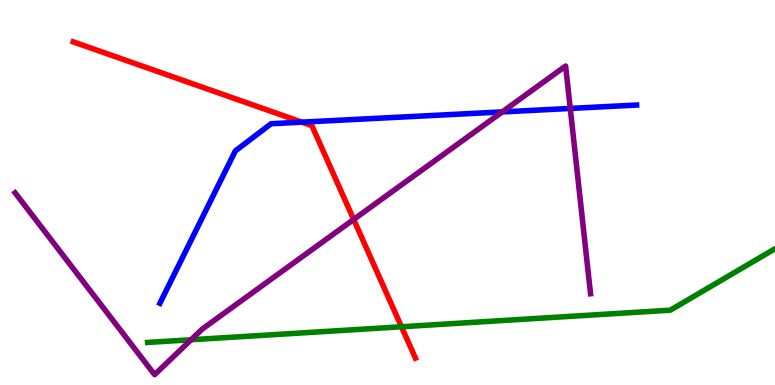[{'lines': ['blue', 'red'], 'intersections': [{'x': 3.89, 'y': 6.83}]}, {'lines': ['green', 'red'], 'intersections': [{'x': 5.18, 'y': 1.51}]}, {'lines': ['purple', 'red'], 'intersections': [{'x': 4.56, 'y': 4.3}]}, {'lines': ['blue', 'green'], 'intersections': []}, {'lines': ['blue', 'purple'], 'intersections': [{'x': 6.48, 'y': 7.09}, {'x': 7.36, 'y': 7.18}]}, {'lines': ['green', 'purple'], 'intersections': [{'x': 2.47, 'y': 1.18}]}]